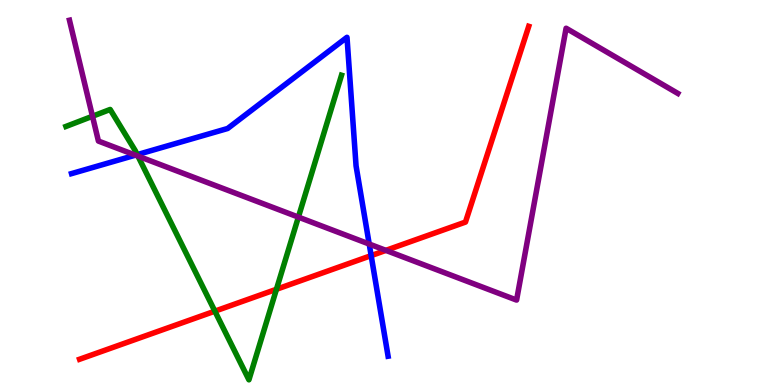[{'lines': ['blue', 'red'], 'intersections': [{'x': 4.79, 'y': 3.36}]}, {'lines': ['green', 'red'], 'intersections': [{'x': 2.77, 'y': 1.92}, {'x': 3.57, 'y': 2.49}]}, {'lines': ['purple', 'red'], 'intersections': [{'x': 4.98, 'y': 3.5}]}, {'lines': ['blue', 'green'], 'intersections': [{'x': 1.77, 'y': 5.98}]}, {'lines': ['blue', 'purple'], 'intersections': [{'x': 1.75, 'y': 5.97}, {'x': 4.76, 'y': 3.66}]}, {'lines': ['green', 'purple'], 'intersections': [{'x': 1.19, 'y': 6.98}, {'x': 1.78, 'y': 5.95}, {'x': 3.85, 'y': 4.36}]}]